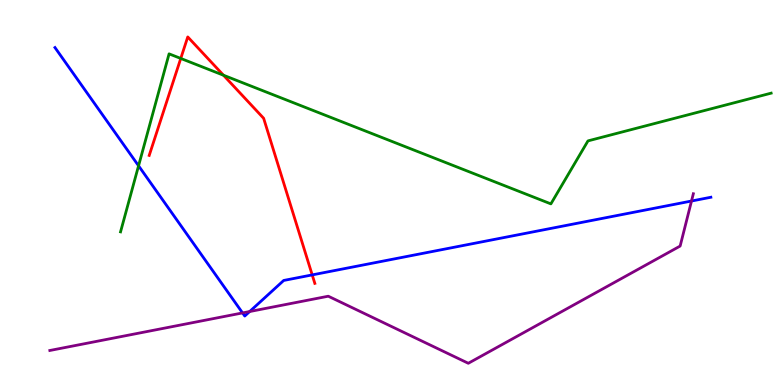[{'lines': ['blue', 'red'], 'intersections': [{'x': 4.03, 'y': 2.86}]}, {'lines': ['green', 'red'], 'intersections': [{'x': 2.33, 'y': 8.48}, {'x': 2.88, 'y': 8.05}]}, {'lines': ['purple', 'red'], 'intersections': []}, {'lines': ['blue', 'green'], 'intersections': [{'x': 1.79, 'y': 5.69}]}, {'lines': ['blue', 'purple'], 'intersections': [{'x': 3.13, 'y': 1.87}, {'x': 3.22, 'y': 1.91}, {'x': 8.92, 'y': 4.78}]}, {'lines': ['green', 'purple'], 'intersections': []}]